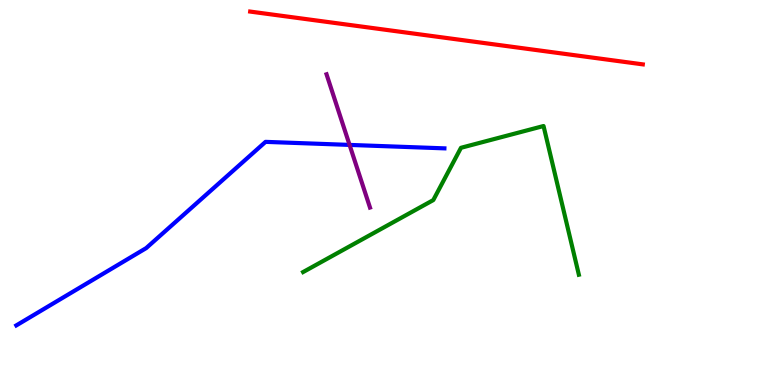[{'lines': ['blue', 'red'], 'intersections': []}, {'lines': ['green', 'red'], 'intersections': []}, {'lines': ['purple', 'red'], 'intersections': []}, {'lines': ['blue', 'green'], 'intersections': []}, {'lines': ['blue', 'purple'], 'intersections': [{'x': 4.51, 'y': 6.24}]}, {'lines': ['green', 'purple'], 'intersections': []}]